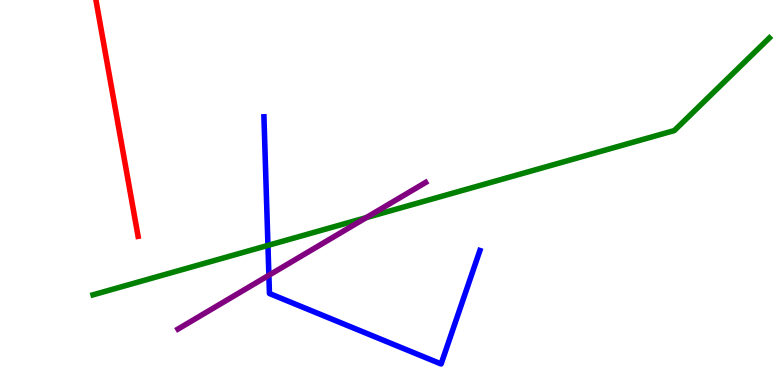[{'lines': ['blue', 'red'], 'intersections': []}, {'lines': ['green', 'red'], 'intersections': []}, {'lines': ['purple', 'red'], 'intersections': []}, {'lines': ['blue', 'green'], 'intersections': [{'x': 3.46, 'y': 3.63}]}, {'lines': ['blue', 'purple'], 'intersections': [{'x': 3.47, 'y': 2.85}]}, {'lines': ['green', 'purple'], 'intersections': [{'x': 4.73, 'y': 4.35}]}]